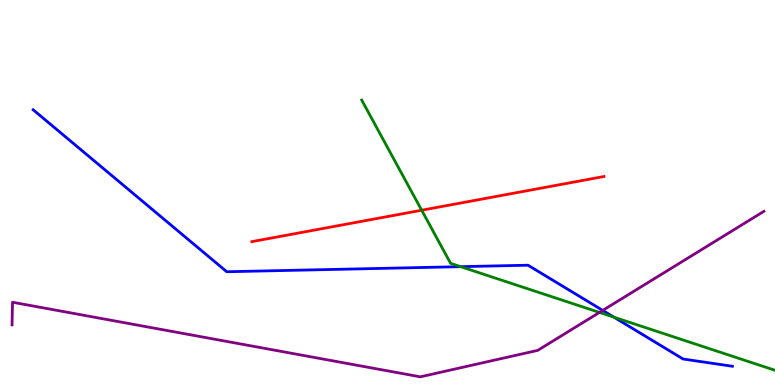[{'lines': ['blue', 'red'], 'intersections': []}, {'lines': ['green', 'red'], 'intersections': [{'x': 5.44, 'y': 4.54}]}, {'lines': ['purple', 'red'], 'intersections': []}, {'lines': ['blue', 'green'], 'intersections': [{'x': 5.94, 'y': 3.07}, {'x': 7.92, 'y': 1.76}]}, {'lines': ['blue', 'purple'], 'intersections': [{'x': 7.78, 'y': 1.94}]}, {'lines': ['green', 'purple'], 'intersections': [{'x': 7.74, 'y': 1.89}]}]